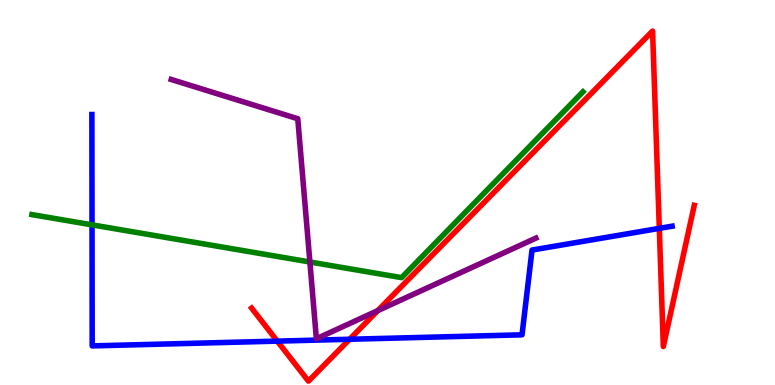[{'lines': ['blue', 'red'], 'intersections': [{'x': 3.58, 'y': 1.14}, {'x': 4.51, 'y': 1.19}, {'x': 8.51, 'y': 4.07}]}, {'lines': ['green', 'red'], 'intersections': []}, {'lines': ['purple', 'red'], 'intersections': [{'x': 4.87, 'y': 1.93}]}, {'lines': ['blue', 'green'], 'intersections': [{'x': 1.19, 'y': 4.16}]}, {'lines': ['blue', 'purple'], 'intersections': []}, {'lines': ['green', 'purple'], 'intersections': [{'x': 4.0, 'y': 3.19}]}]